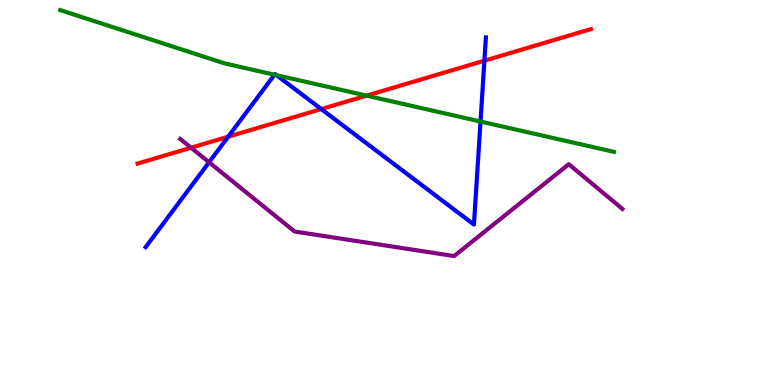[{'lines': ['blue', 'red'], 'intersections': [{'x': 2.94, 'y': 6.45}, {'x': 4.15, 'y': 7.17}, {'x': 6.25, 'y': 8.42}]}, {'lines': ['green', 'red'], 'intersections': [{'x': 4.73, 'y': 7.52}]}, {'lines': ['purple', 'red'], 'intersections': [{'x': 2.47, 'y': 6.16}]}, {'lines': ['blue', 'green'], 'intersections': [{'x': 3.54, 'y': 8.06}, {'x': 3.57, 'y': 8.05}, {'x': 6.2, 'y': 6.84}]}, {'lines': ['blue', 'purple'], 'intersections': [{'x': 2.7, 'y': 5.78}]}, {'lines': ['green', 'purple'], 'intersections': []}]